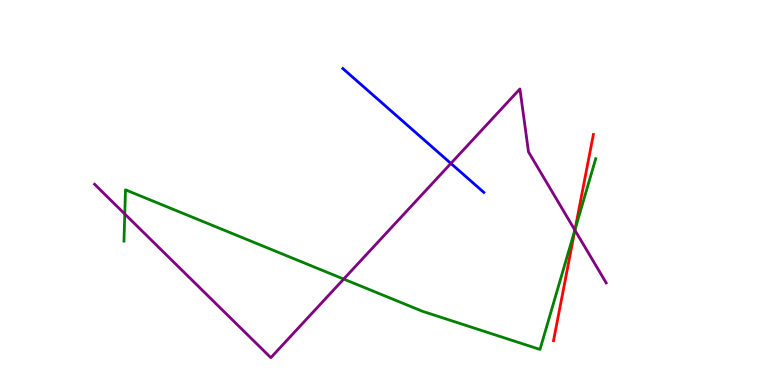[{'lines': ['blue', 'red'], 'intersections': []}, {'lines': ['green', 'red'], 'intersections': [{'x': 7.42, 'y': 4.03}]}, {'lines': ['purple', 'red'], 'intersections': [{'x': 7.42, 'y': 4.02}]}, {'lines': ['blue', 'green'], 'intersections': []}, {'lines': ['blue', 'purple'], 'intersections': [{'x': 5.82, 'y': 5.76}]}, {'lines': ['green', 'purple'], 'intersections': [{'x': 1.61, 'y': 4.44}, {'x': 4.43, 'y': 2.75}, {'x': 7.42, 'y': 4.02}]}]